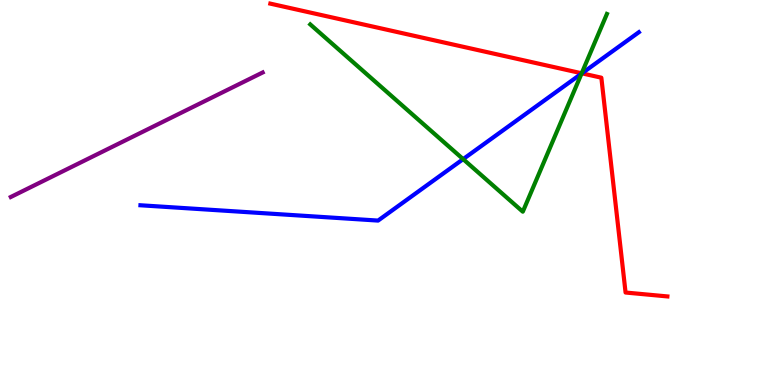[{'lines': ['blue', 'red'], 'intersections': [{'x': 7.51, 'y': 8.09}]}, {'lines': ['green', 'red'], 'intersections': [{'x': 7.51, 'y': 8.1}]}, {'lines': ['purple', 'red'], 'intersections': []}, {'lines': ['blue', 'green'], 'intersections': [{'x': 5.98, 'y': 5.87}, {'x': 7.5, 'y': 8.09}]}, {'lines': ['blue', 'purple'], 'intersections': []}, {'lines': ['green', 'purple'], 'intersections': []}]